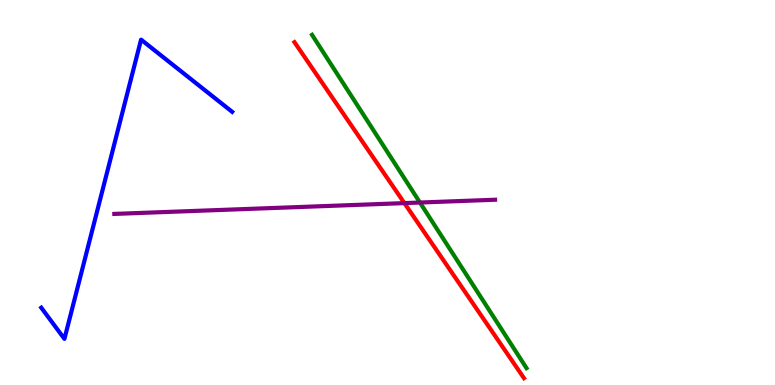[{'lines': ['blue', 'red'], 'intersections': []}, {'lines': ['green', 'red'], 'intersections': []}, {'lines': ['purple', 'red'], 'intersections': [{'x': 5.22, 'y': 4.72}]}, {'lines': ['blue', 'green'], 'intersections': []}, {'lines': ['blue', 'purple'], 'intersections': []}, {'lines': ['green', 'purple'], 'intersections': [{'x': 5.42, 'y': 4.74}]}]